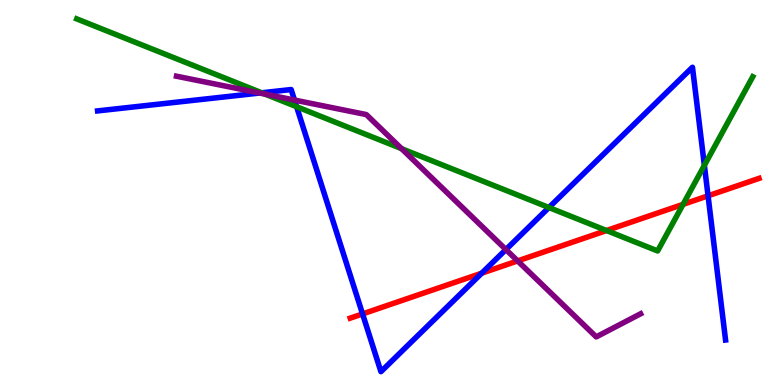[{'lines': ['blue', 'red'], 'intersections': [{'x': 4.68, 'y': 1.85}, {'x': 6.22, 'y': 2.9}, {'x': 9.14, 'y': 4.91}]}, {'lines': ['green', 'red'], 'intersections': [{'x': 7.83, 'y': 4.01}, {'x': 8.81, 'y': 4.69}]}, {'lines': ['purple', 'red'], 'intersections': [{'x': 6.68, 'y': 3.22}]}, {'lines': ['blue', 'green'], 'intersections': [{'x': 3.38, 'y': 7.59}, {'x': 3.83, 'y': 7.23}, {'x': 7.08, 'y': 4.61}, {'x': 9.09, 'y': 5.71}]}, {'lines': ['blue', 'purple'], 'intersections': [{'x': 3.35, 'y': 7.58}, {'x': 3.8, 'y': 7.4}, {'x': 6.53, 'y': 3.52}]}, {'lines': ['green', 'purple'], 'intersections': [{'x': 3.42, 'y': 7.56}, {'x': 5.18, 'y': 6.14}]}]